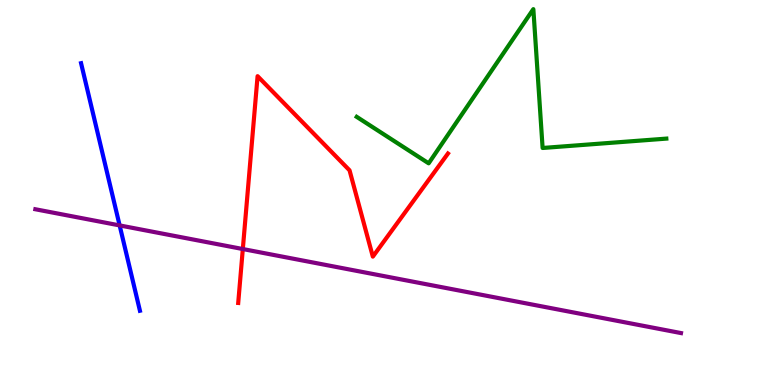[{'lines': ['blue', 'red'], 'intersections': []}, {'lines': ['green', 'red'], 'intersections': []}, {'lines': ['purple', 'red'], 'intersections': [{'x': 3.13, 'y': 3.53}]}, {'lines': ['blue', 'green'], 'intersections': []}, {'lines': ['blue', 'purple'], 'intersections': [{'x': 1.54, 'y': 4.15}]}, {'lines': ['green', 'purple'], 'intersections': []}]